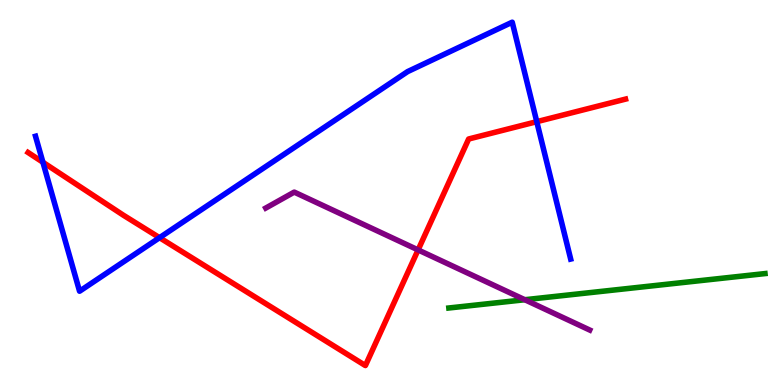[{'lines': ['blue', 'red'], 'intersections': [{'x': 0.554, 'y': 5.79}, {'x': 2.06, 'y': 3.83}, {'x': 6.93, 'y': 6.84}]}, {'lines': ['green', 'red'], 'intersections': []}, {'lines': ['purple', 'red'], 'intersections': [{'x': 5.39, 'y': 3.51}]}, {'lines': ['blue', 'green'], 'intersections': []}, {'lines': ['blue', 'purple'], 'intersections': []}, {'lines': ['green', 'purple'], 'intersections': [{'x': 6.77, 'y': 2.21}]}]